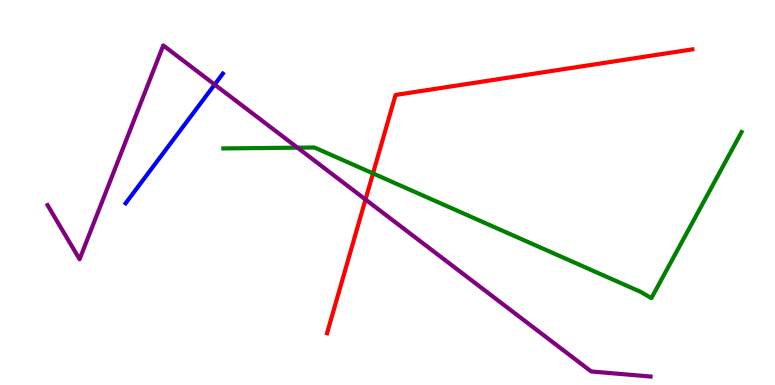[{'lines': ['blue', 'red'], 'intersections': []}, {'lines': ['green', 'red'], 'intersections': [{'x': 4.81, 'y': 5.5}]}, {'lines': ['purple', 'red'], 'intersections': [{'x': 4.72, 'y': 4.82}]}, {'lines': ['blue', 'green'], 'intersections': []}, {'lines': ['blue', 'purple'], 'intersections': [{'x': 2.77, 'y': 7.8}]}, {'lines': ['green', 'purple'], 'intersections': [{'x': 3.84, 'y': 6.16}]}]